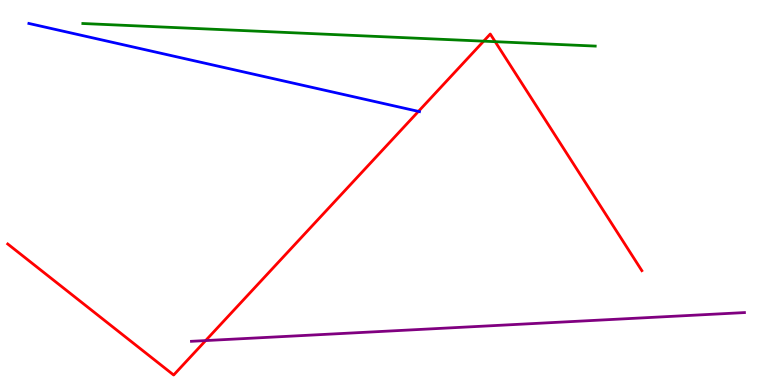[{'lines': ['blue', 'red'], 'intersections': [{'x': 5.4, 'y': 7.11}]}, {'lines': ['green', 'red'], 'intersections': [{'x': 6.24, 'y': 8.93}, {'x': 6.39, 'y': 8.92}]}, {'lines': ['purple', 'red'], 'intersections': [{'x': 2.65, 'y': 1.15}]}, {'lines': ['blue', 'green'], 'intersections': []}, {'lines': ['blue', 'purple'], 'intersections': []}, {'lines': ['green', 'purple'], 'intersections': []}]